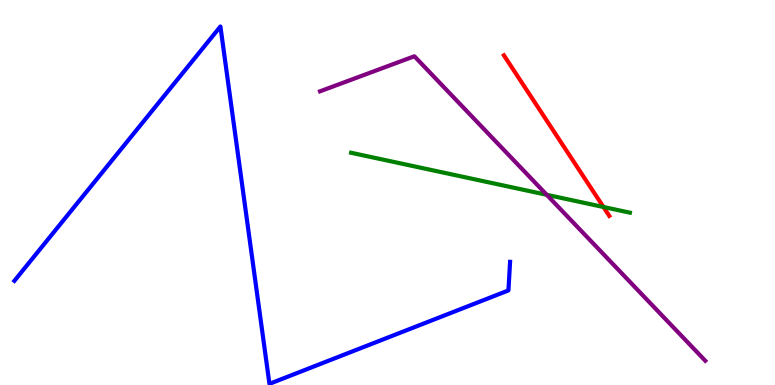[{'lines': ['blue', 'red'], 'intersections': []}, {'lines': ['green', 'red'], 'intersections': [{'x': 7.79, 'y': 4.62}]}, {'lines': ['purple', 'red'], 'intersections': []}, {'lines': ['blue', 'green'], 'intersections': []}, {'lines': ['blue', 'purple'], 'intersections': []}, {'lines': ['green', 'purple'], 'intersections': [{'x': 7.05, 'y': 4.94}]}]